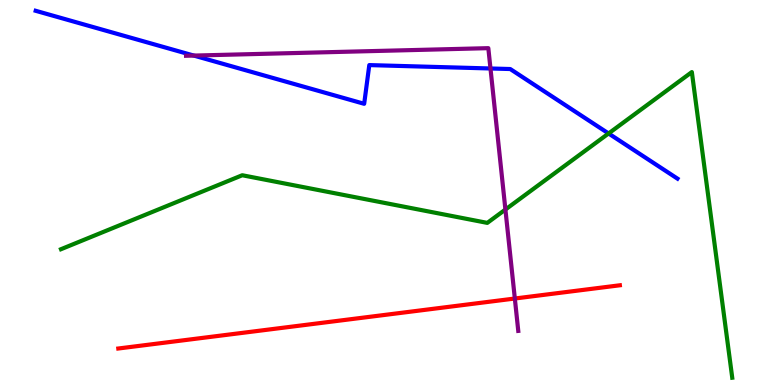[{'lines': ['blue', 'red'], 'intersections': []}, {'lines': ['green', 'red'], 'intersections': []}, {'lines': ['purple', 'red'], 'intersections': [{'x': 6.64, 'y': 2.25}]}, {'lines': ['blue', 'green'], 'intersections': [{'x': 7.85, 'y': 6.53}]}, {'lines': ['blue', 'purple'], 'intersections': [{'x': 2.5, 'y': 8.56}, {'x': 6.33, 'y': 8.22}]}, {'lines': ['green', 'purple'], 'intersections': [{'x': 6.52, 'y': 4.56}]}]